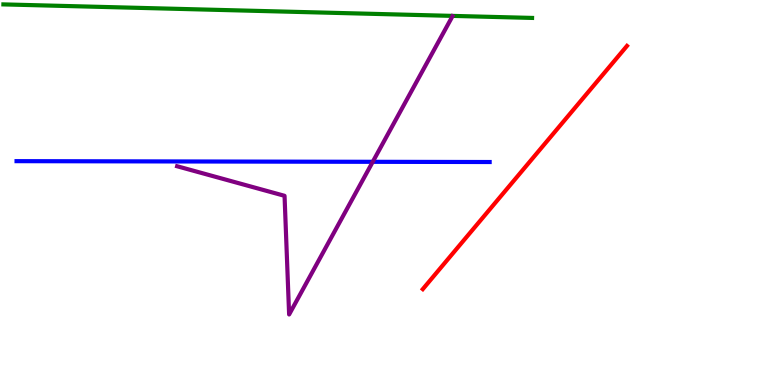[{'lines': ['blue', 'red'], 'intersections': []}, {'lines': ['green', 'red'], 'intersections': []}, {'lines': ['purple', 'red'], 'intersections': []}, {'lines': ['blue', 'green'], 'intersections': []}, {'lines': ['blue', 'purple'], 'intersections': [{'x': 4.81, 'y': 5.8}]}, {'lines': ['green', 'purple'], 'intersections': []}]